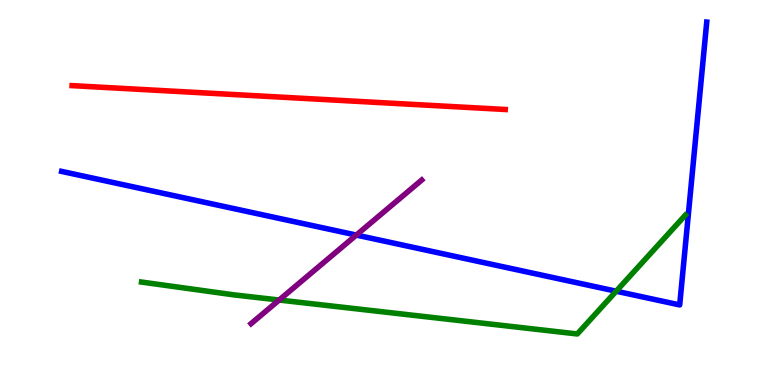[{'lines': ['blue', 'red'], 'intersections': []}, {'lines': ['green', 'red'], 'intersections': []}, {'lines': ['purple', 'red'], 'intersections': []}, {'lines': ['blue', 'green'], 'intersections': [{'x': 7.95, 'y': 2.44}]}, {'lines': ['blue', 'purple'], 'intersections': [{'x': 4.6, 'y': 3.89}]}, {'lines': ['green', 'purple'], 'intersections': [{'x': 3.6, 'y': 2.21}]}]